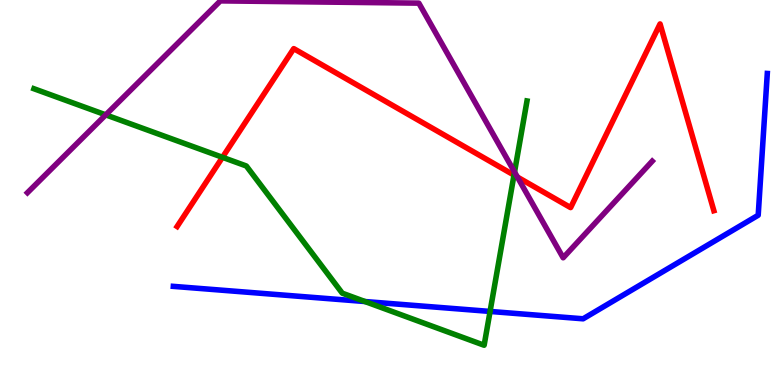[{'lines': ['blue', 'red'], 'intersections': []}, {'lines': ['green', 'red'], 'intersections': [{'x': 2.87, 'y': 5.91}, {'x': 6.63, 'y': 5.45}]}, {'lines': ['purple', 'red'], 'intersections': [{'x': 6.68, 'y': 5.4}]}, {'lines': ['blue', 'green'], 'intersections': [{'x': 4.71, 'y': 2.17}, {'x': 6.32, 'y': 1.91}]}, {'lines': ['blue', 'purple'], 'intersections': []}, {'lines': ['green', 'purple'], 'intersections': [{'x': 1.36, 'y': 7.02}, {'x': 6.64, 'y': 5.53}]}]